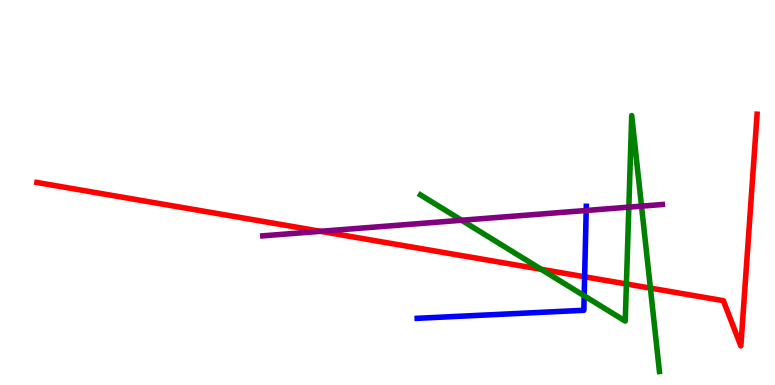[{'lines': ['blue', 'red'], 'intersections': [{'x': 7.54, 'y': 2.81}]}, {'lines': ['green', 'red'], 'intersections': [{'x': 6.98, 'y': 3.01}, {'x': 8.08, 'y': 2.62}, {'x': 8.39, 'y': 2.52}]}, {'lines': ['purple', 'red'], 'intersections': [{'x': 4.14, 'y': 3.99}]}, {'lines': ['blue', 'green'], 'intersections': [{'x': 7.54, 'y': 2.32}]}, {'lines': ['blue', 'purple'], 'intersections': [{'x': 7.56, 'y': 4.53}]}, {'lines': ['green', 'purple'], 'intersections': [{'x': 5.96, 'y': 4.28}, {'x': 8.11, 'y': 4.62}, {'x': 8.28, 'y': 4.65}]}]